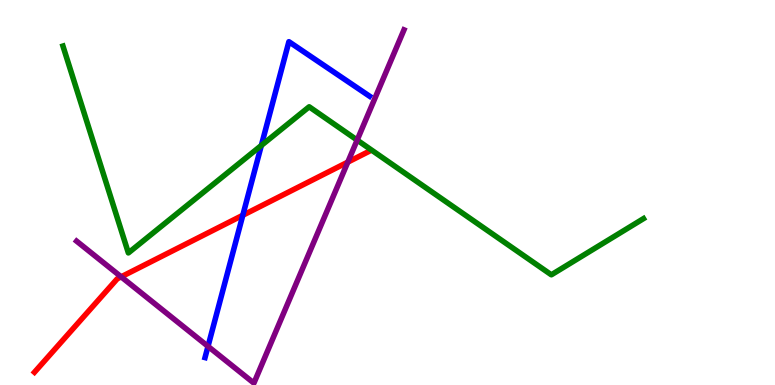[{'lines': ['blue', 'red'], 'intersections': [{'x': 3.13, 'y': 4.41}]}, {'lines': ['green', 'red'], 'intersections': []}, {'lines': ['purple', 'red'], 'intersections': [{'x': 1.56, 'y': 2.81}, {'x': 4.49, 'y': 5.79}]}, {'lines': ['blue', 'green'], 'intersections': [{'x': 3.37, 'y': 6.22}]}, {'lines': ['blue', 'purple'], 'intersections': [{'x': 2.68, 'y': 1.0}]}, {'lines': ['green', 'purple'], 'intersections': [{'x': 4.61, 'y': 6.36}]}]